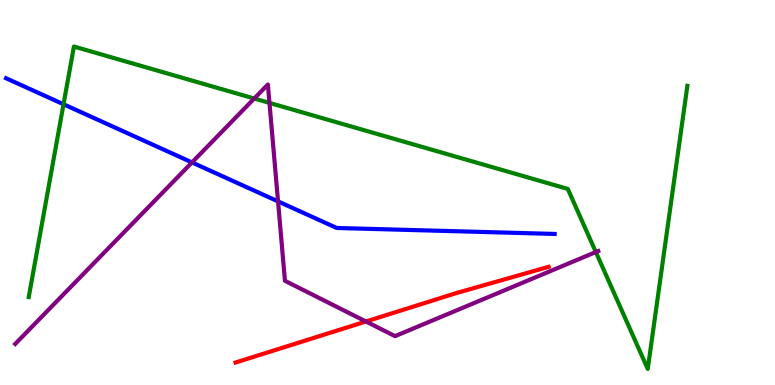[{'lines': ['blue', 'red'], 'intersections': []}, {'lines': ['green', 'red'], 'intersections': []}, {'lines': ['purple', 'red'], 'intersections': [{'x': 4.72, 'y': 1.65}]}, {'lines': ['blue', 'green'], 'intersections': [{'x': 0.82, 'y': 7.29}]}, {'lines': ['blue', 'purple'], 'intersections': [{'x': 2.48, 'y': 5.78}, {'x': 3.59, 'y': 4.77}]}, {'lines': ['green', 'purple'], 'intersections': [{'x': 3.28, 'y': 7.44}, {'x': 3.48, 'y': 7.33}, {'x': 7.69, 'y': 3.45}]}]